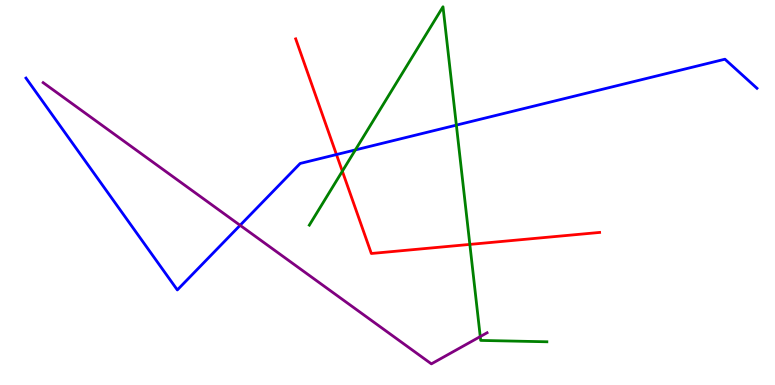[{'lines': ['blue', 'red'], 'intersections': [{'x': 4.34, 'y': 5.99}]}, {'lines': ['green', 'red'], 'intersections': [{'x': 4.42, 'y': 5.55}, {'x': 6.06, 'y': 3.65}]}, {'lines': ['purple', 'red'], 'intersections': []}, {'lines': ['blue', 'green'], 'intersections': [{'x': 4.59, 'y': 6.11}, {'x': 5.89, 'y': 6.75}]}, {'lines': ['blue', 'purple'], 'intersections': [{'x': 3.1, 'y': 4.15}]}, {'lines': ['green', 'purple'], 'intersections': [{'x': 6.2, 'y': 1.26}]}]